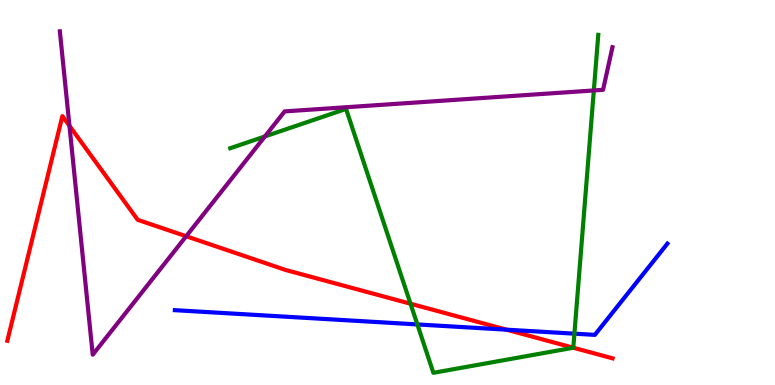[{'lines': ['blue', 'red'], 'intersections': [{'x': 6.54, 'y': 1.44}]}, {'lines': ['green', 'red'], 'intersections': [{'x': 5.3, 'y': 2.11}, {'x': 7.4, 'y': 0.968}]}, {'lines': ['purple', 'red'], 'intersections': [{'x': 0.896, 'y': 6.73}, {'x': 2.4, 'y': 3.86}]}, {'lines': ['blue', 'green'], 'intersections': [{'x': 5.39, 'y': 1.57}, {'x': 7.41, 'y': 1.33}]}, {'lines': ['blue', 'purple'], 'intersections': []}, {'lines': ['green', 'purple'], 'intersections': [{'x': 3.42, 'y': 6.46}, {'x': 7.66, 'y': 7.65}]}]